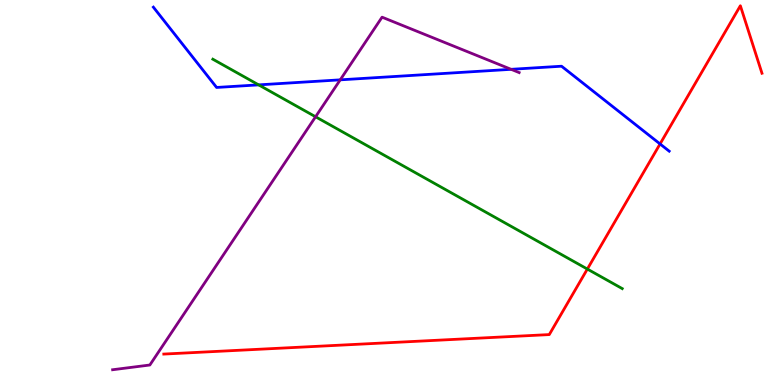[{'lines': ['blue', 'red'], 'intersections': [{'x': 8.52, 'y': 6.26}]}, {'lines': ['green', 'red'], 'intersections': [{'x': 7.58, 'y': 3.01}]}, {'lines': ['purple', 'red'], 'intersections': []}, {'lines': ['blue', 'green'], 'intersections': [{'x': 3.34, 'y': 7.8}]}, {'lines': ['blue', 'purple'], 'intersections': [{'x': 4.39, 'y': 7.93}, {'x': 6.59, 'y': 8.2}]}, {'lines': ['green', 'purple'], 'intersections': [{'x': 4.07, 'y': 6.97}]}]